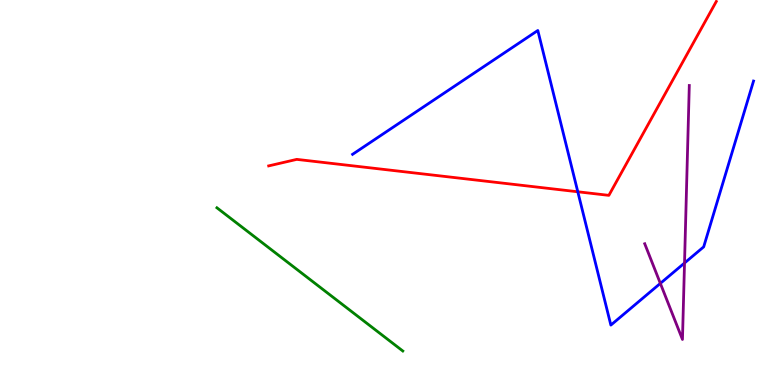[{'lines': ['blue', 'red'], 'intersections': [{'x': 7.46, 'y': 5.02}]}, {'lines': ['green', 'red'], 'intersections': []}, {'lines': ['purple', 'red'], 'intersections': []}, {'lines': ['blue', 'green'], 'intersections': []}, {'lines': ['blue', 'purple'], 'intersections': [{'x': 8.52, 'y': 2.64}, {'x': 8.83, 'y': 3.17}]}, {'lines': ['green', 'purple'], 'intersections': []}]